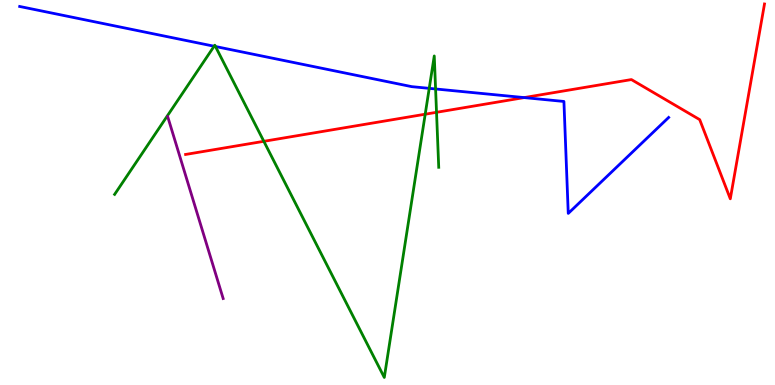[{'lines': ['blue', 'red'], 'intersections': [{'x': 6.76, 'y': 7.47}]}, {'lines': ['green', 'red'], 'intersections': [{'x': 3.4, 'y': 6.33}, {'x': 5.49, 'y': 7.03}, {'x': 5.63, 'y': 7.08}]}, {'lines': ['purple', 'red'], 'intersections': []}, {'lines': ['blue', 'green'], 'intersections': [{'x': 2.76, 'y': 8.8}, {'x': 2.78, 'y': 8.79}, {'x': 5.54, 'y': 7.71}, {'x': 5.62, 'y': 7.69}]}, {'lines': ['blue', 'purple'], 'intersections': []}, {'lines': ['green', 'purple'], 'intersections': []}]